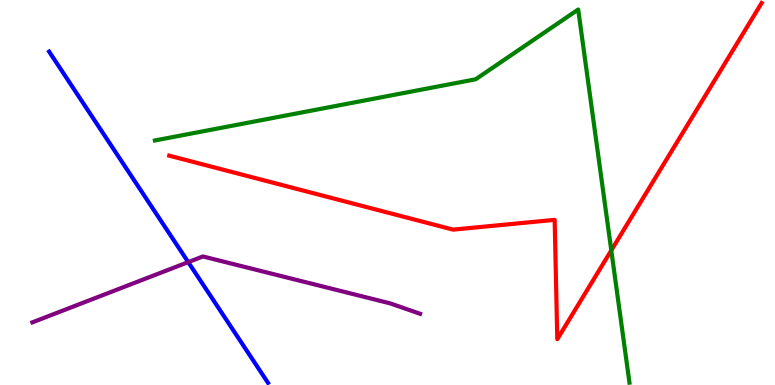[{'lines': ['blue', 'red'], 'intersections': []}, {'lines': ['green', 'red'], 'intersections': [{'x': 7.89, 'y': 3.5}]}, {'lines': ['purple', 'red'], 'intersections': []}, {'lines': ['blue', 'green'], 'intersections': []}, {'lines': ['blue', 'purple'], 'intersections': [{'x': 2.43, 'y': 3.19}]}, {'lines': ['green', 'purple'], 'intersections': []}]